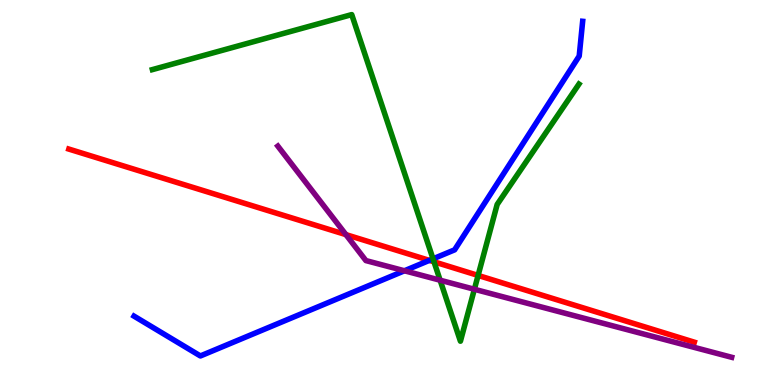[{'lines': ['blue', 'red'], 'intersections': [{'x': 5.54, 'y': 3.24}]}, {'lines': ['green', 'red'], 'intersections': [{'x': 5.6, 'y': 3.2}, {'x': 6.17, 'y': 2.85}]}, {'lines': ['purple', 'red'], 'intersections': [{'x': 4.46, 'y': 3.91}]}, {'lines': ['blue', 'green'], 'intersections': [{'x': 5.59, 'y': 3.28}]}, {'lines': ['blue', 'purple'], 'intersections': [{'x': 5.22, 'y': 2.97}]}, {'lines': ['green', 'purple'], 'intersections': [{'x': 5.68, 'y': 2.72}, {'x': 6.12, 'y': 2.49}]}]